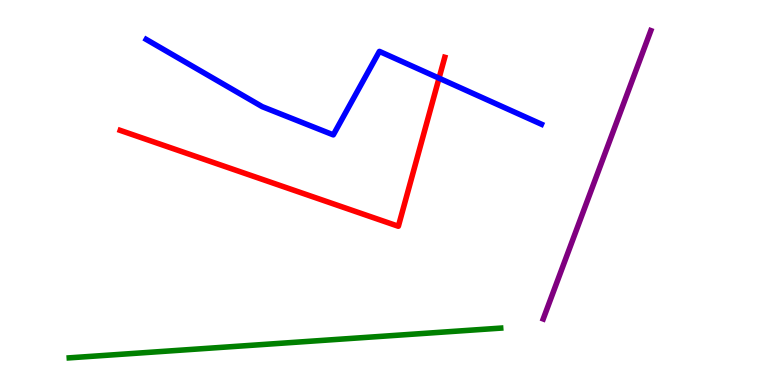[{'lines': ['blue', 'red'], 'intersections': [{'x': 5.66, 'y': 7.97}]}, {'lines': ['green', 'red'], 'intersections': []}, {'lines': ['purple', 'red'], 'intersections': []}, {'lines': ['blue', 'green'], 'intersections': []}, {'lines': ['blue', 'purple'], 'intersections': []}, {'lines': ['green', 'purple'], 'intersections': []}]